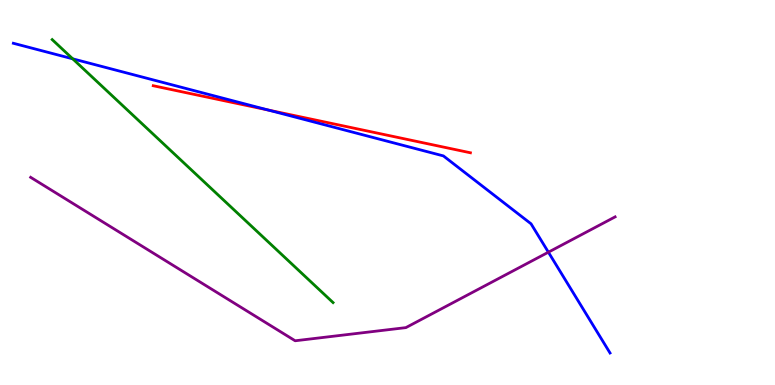[{'lines': ['blue', 'red'], 'intersections': [{'x': 3.46, 'y': 7.14}]}, {'lines': ['green', 'red'], 'intersections': []}, {'lines': ['purple', 'red'], 'intersections': []}, {'lines': ['blue', 'green'], 'intersections': [{'x': 0.938, 'y': 8.47}]}, {'lines': ['blue', 'purple'], 'intersections': [{'x': 7.08, 'y': 3.45}]}, {'lines': ['green', 'purple'], 'intersections': []}]